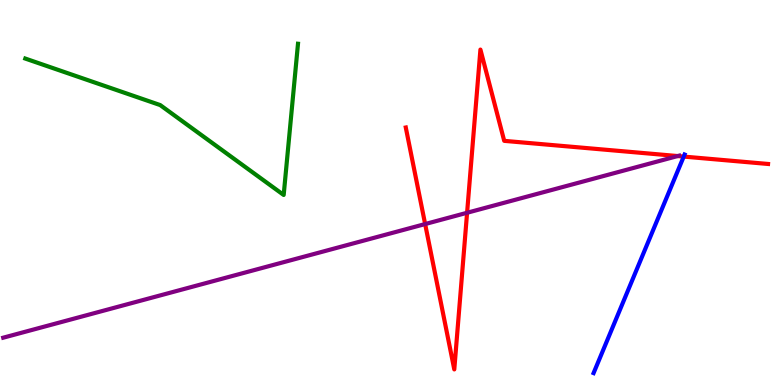[{'lines': ['blue', 'red'], 'intersections': [{'x': 8.82, 'y': 5.93}]}, {'lines': ['green', 'red'], 'intersections': []}, {'lines': ['purple', 'red'], 'intersections': [{'x': 5.49, 'y': 4.18}, {'x': 6.03, 'y': 4.47}, {'x': 8.74, 'y': 5.95}]}, {'lines': ['blue', 'green'], 'intersections': []}, {'lines': ['blue', 'purple'], 'intersections': []}, {'lines': ['green', 'purple'], 'intersections': []}]